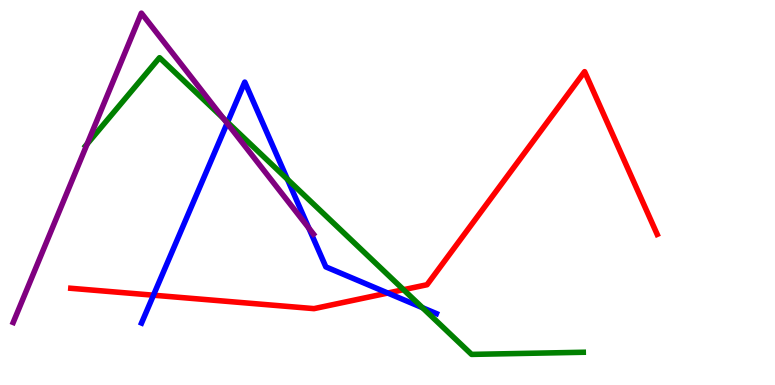[{'lines': ['blue', 'red'], 'intersections': [{'x': 1.98, 'y': 2.33}, {'x': 5.0, 'y': 2.39}]}, {'lines': ['green', 'red'], 'intersections': [{'x': 5.21, 'y': 2.48}]}, {'lines': ['purple', 'red'], 'intersections': []}, {'lines': ['blue', 'green'], 'intersections': [{'x': 2.94, 'y': 6.82}, {'x': 3.71, 'y': 5.34}, {'x': 5.45, 'y': 2.01}]}, {'lines': ['blue', 'purple'], 'intersections': [{'x': 2.93, 'y': 6.8}, {'x': 3.98, 'y': 4.08}]}, {'lines': ['green', 'purple'], 'intersections': [{'x': 1.12, 'y': 6.26}, {'x': 2.88, 'y': 6.93}]}]